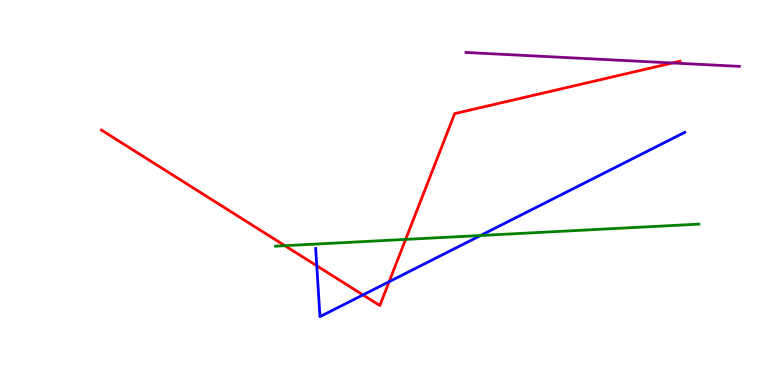[{'lines': ['blue', 'red'], 'intersections': [{'x': 4.09, 'y': 3.1}, {'x': 4.68, 'y': 2.34}, {'x': 5.02, 'y': 2.68}]}, {'lines': ['green', 'red'], 'intersections': [{'x': 3.68, 'y': 3.62}, {'x': 5.23, 'y': 3.78}]}, {'lines': ['purple', 'red'], 'intersections': [{'x': 8.68, 'y': 8.36}]}, {'lines': ['blue', 'green'], 'intersections': [{'x': 6.2, 'y': 3.88}]}, {'lines': ['blue', 'purple'], 'intersections': []}, {'lines': ['green', 'purple'], 'intersections': []}]